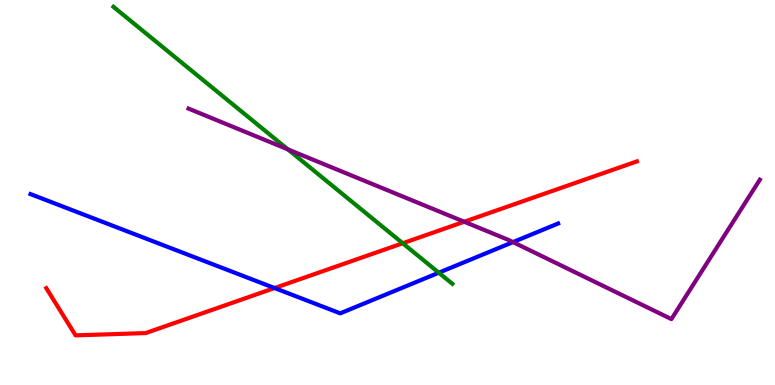[{'lines': ['blue', 'red'], 'intersections': [{'x': 3.54, 'y': 2.52}]}, {'lines': ['green', 'red'], 'intersections': [{'x': 5.2, 'y': 3.68}]}, {'lines': ['purple', 'red'], 'intersections': [{'x': 5.99, 'y': 4.24}]}, {'lines': ['blue', 'green'], 'intersections': [{'x': 5.66, 'y': 2.92}]}, {'lines': ['blue', 'purple'], 'intersections': [{'x': 6.62, 'y': 3.71}]}, {'lines': ['green', 'purple'], 'intersections': [{'x': 3.71, 'y': 6.12}]}]